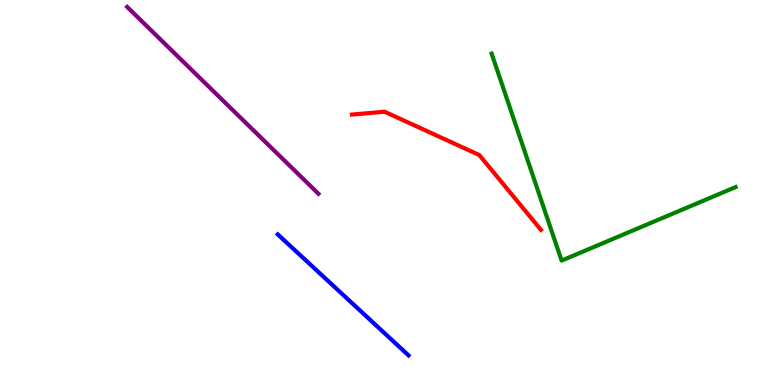[{'lines': ['blue', 'red'], 'intersections': []}, {'lines': ['green', 'red'], 'intersections': []}, {'lines': ['purple', 'red'], 'intersections': []}, {'lines': ['blue', 'green'], 'intersections': []}, {'lines': ['blue', 'purple'], 'intersections': []}, {'lines': ['green', 'purple'], 'intersections': []}]